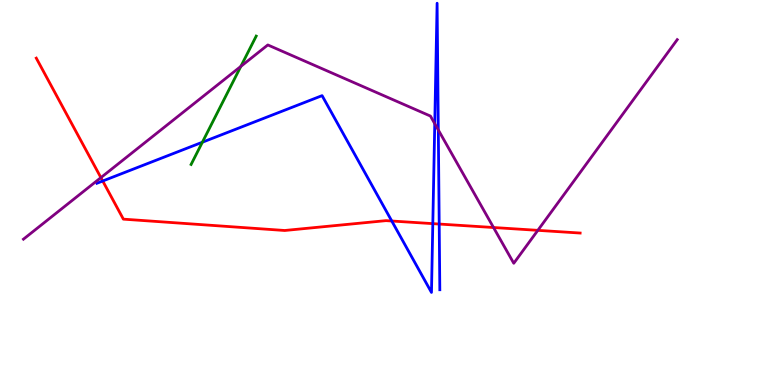[{'lines': ['blue', 'red'], 'intersections': [{'x': 1.33, 'y': 5.3}, {'x': 5.06, 'y': 4.26}, {'x': 5.58, 'y': 4.19}, {'x': 5.67, 'y': 4.18}]}, {'lines': ['green', 'red'], 'intersections': []}, {'lines': ['purple', 'red'], 'intersections': [{'x': 1.3, 'y': 5.39}, {'x': 6.37, 'y': 4.09}, {'x': 6.94, 'y': 4.02}]}, {'lines': ['blue', 'green'], 'intersections': [{'x': 2.61, 'y': 6.31}]}, {'lines': ['blue', 'purple'], 'intersections': [{'x': 5.61, 'y': 6.79}, {'x': 5.66, 'y': 6.62}]}, {'lines': ['green', 'purple'], 'intersections': [{'x': 3.11, 'y': 8.28}]}]